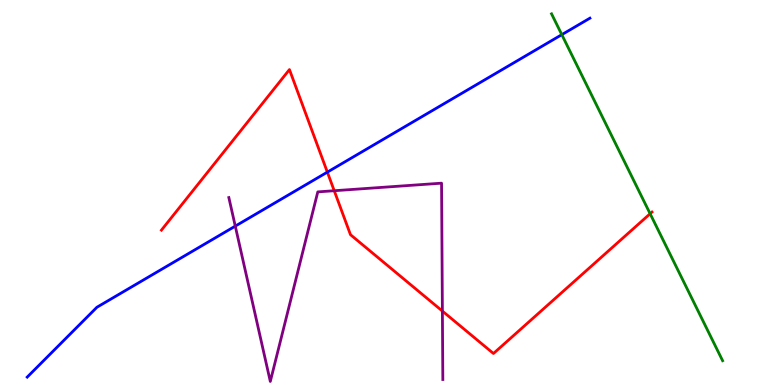[{'lines': ['blue', 'red'], 'intersections': [{'x': 4.22, 'y': 5.53}]}, {'lines': ['green', 'red'], 'intersections': [{'x': 8.39, 'y': 4.45}]}, {'lines': ['purple', 'red'], 'intersections': [{'x': 4.31, 'y': 5.05}, {'x': 5.71, 'y': 1.92}]}, {'lines': ['blue', 'green'], 'intersections': [{'x': 7.25, 'y': 9.1}]}, {'lines': ['blue', 'purple'], 'intersections': [{'x': 3.04, 'y': 4.13}]}, {'lines': ['green', 'purple'], 'intersections': []}]